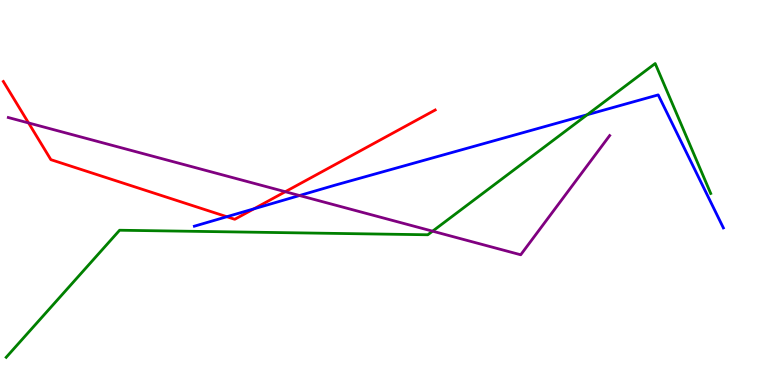[{'lines': ['blue', 'red'], 'intersections': [{'x': 2.93, 'y': 4.37}, {'x': 3.28, 'y': 4.58}]}, {'lines': ['green', 'red'], 'intersections': []}, {'lines': ['purple', 'red'], 'intersections': [{'x': 0.368, 'y': 6.81}, {'x': 3.68, 'y': 5.02}]}, {'lines': ['blue', 'green'], 'intersections': [{'x': 7.58, 'y': 7.02}]}, {'lines': ['blue', 'purple'], 'intersections': [{'x': 3.86, 'y': 4.92}]}, {'lines': ['green', 'purple'], 'intersections': [{'x': 5.58, 'y': 4.0}]}]